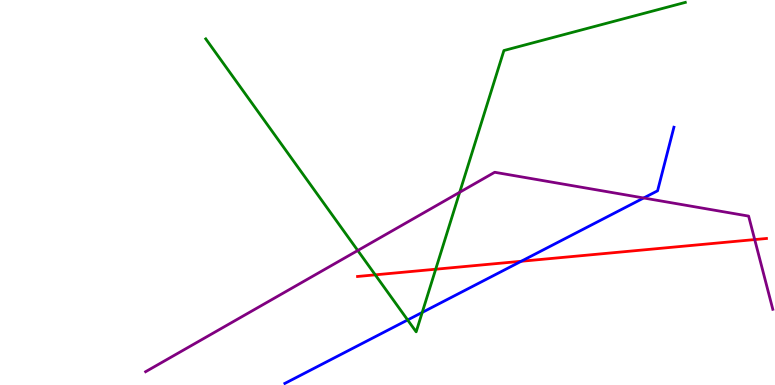[{'lines': ['blue', 'red'], 'intersections': [{'x': 6.73, 'y': 3.21}]}, {'lines': ['green', 'red'], 'intersections': [{'x': 4.84, 'y': 2.86}, {'x': 5.62, 'y': 3.01}]}, {'lines': ['purple', 'red'], 'intersections': [{'x': 9.74, 'y': 3.78}]}, {'lines': ['blue', 'green'], 'intersections': [{'x': 5.26, 'y': 1.69}, {'x': 5.45, 'y': 1.89}]}, {'lines': ['blue', 'purple'], 'intersections': [{'x': 8.31, 'y': 4.86}]}, {'lines': ['green', 'purple'], 'intersections': [{'x': 4.62, 'y': 3.49}, {'x': 5.93, 'y': 5.01}]}]